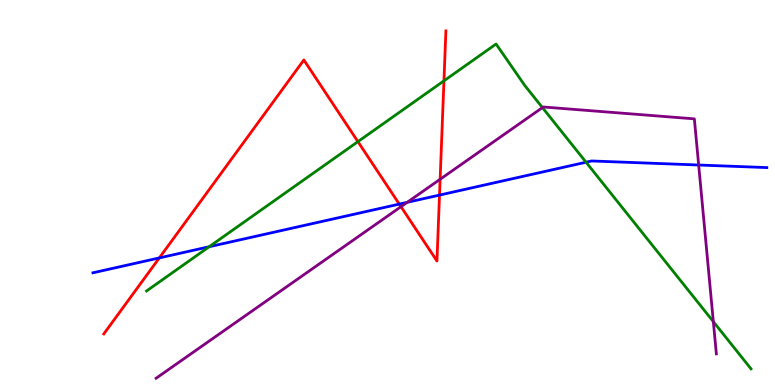[{'lines': ['blue', 'red'], 'intersections': [{'x': 2.06, 'y': 3.3}, {'x': 5.15, 'y': 4.7}, {'x': 5.67, 'y': 4.93}]}, {'lines': ['green', 'red'], 'intersections': [{'x': 4.62, 'y': 6.32}, {'x': 5.73, 'y': 7.9}]}, {'lines': ['purple', 'red'], 'intersections': [{'x': 5.17, 'y': 4.63}, {'x': 5.68, 'y': 5.34}]}, {'lines': ['blue', 'green'], 'intersections': [{'x': 2.7, 'y': 3.59}, {'x': 7.56, 'y': 5.79}]}, {'lines': ['blue', 'purple'], 'intersections': [{'x': 5.25, 'y': 4.74}, {'x': 9.02, 'y': 5.71}]}, {'lines': ['green', 'purple'], 'intersections': [{'x': 7.0, 'y': 7.21}, {'x': 9.2, 'y': 1.65}]}]